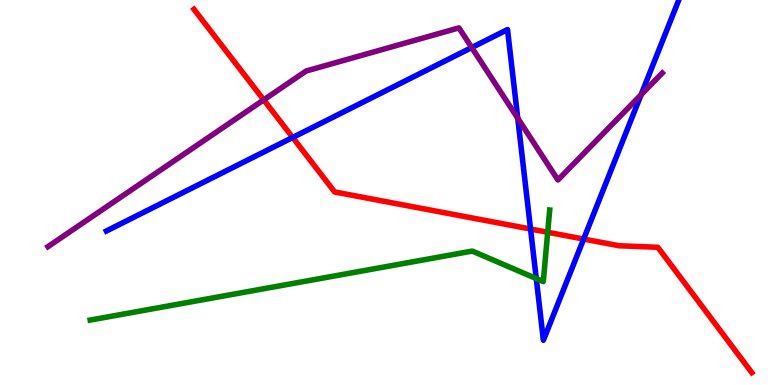[{'lines': ['blue', 'red'], 'intersections': [{'x': 3.78, 'y': 6.43}, {'x': 6.85, 'y': 4.05}, {'x': 7.53, 'y': 3.79}]}, {'lines': ['green', 'red'], 'intersections': [{'x': 7.07, 'y': 3.97}]}, {'lines': ['purple', 'red'], 'intersections': [{'x': 3.4, 'y': 7.41}]}, {'lines': ['blue', 'green'], 'intersections': [{'x': 6.92, 'y': 2.76}]}, {'lines': ['blue', 'purple'], 'intersections': [{'x': 6.09, 'y': 8.77}, {'x': 6.68, 'y': 6.93}, {'x': 8.27, 'y': 7.54}]}, {'lines': ['green', 'purple'], 'intersections': []}]